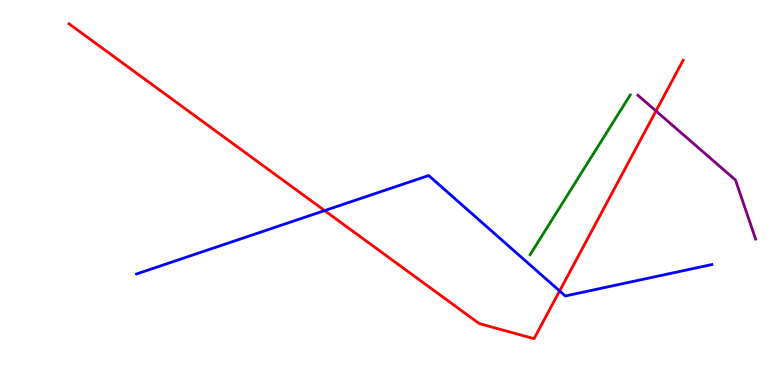[{'lines': ['blue', 'red'], 'intersections': [{'x': 4.19, 'y': 4.53}, {'x': 7.22, 'y': 2.44}]}, {'lines': ['green', 'red'], 'intersections': []}, {'lines': ['purple', 'red'], 'intersections': [{'x': 8.46, 'y': 7.12}]}, {'lines': ['blue', 'green'], 'intersections': []}, {'lines': ['blue', 'purple'], 'intersections': []}, {'lines': ['green', 'purple'], 'intersections': []}]